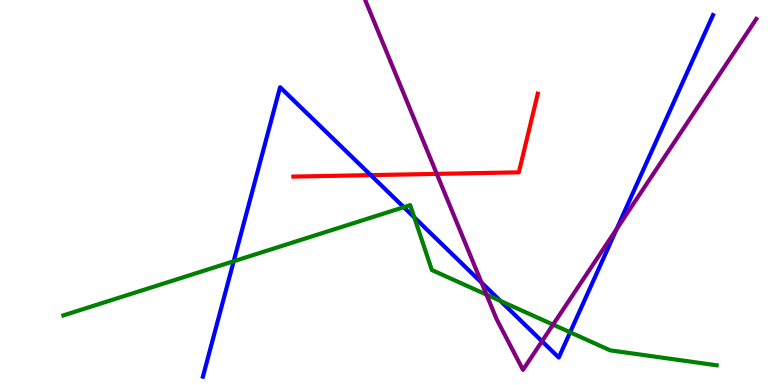[{'lines': ['blue', 'red'], 'intersections': [{'x': 4.78, 'y': 5.45}]}, {'lines': ['green', 'red'], 'intersections': []}, {'lines': ['purple', 'red'], 'intersections': [{'x': 5.64, 'y': 5.48}]}, {'lines': ['blue', 'green'], 'intersections': [{'x': 3.02, 'y': 3.21}, {'x': 5.21, 'y': 4.62}, {'x': 5.35, 'y': 4.35}, {'x': 6.46, 'y': 2.18}, {'x': 7.36, 'y': 1.37}]}, {'lines': ['blue', 'purple'], 'intersections': [{'x': 6.21, 'y': 2.66}, {'x': 6.99, 'y': 1.14}, {'x': 7.96, 'y': 4.05}]}, {'lines': ['green', 'purple'], 'intersections': [{'x': 6.28, 'y': 2.35}, {'x': 7.14, 'y': 1.57}]}]